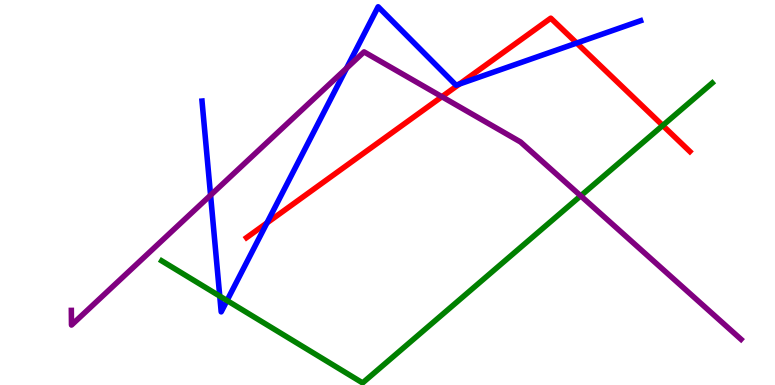[{'lines': ['blue', 'red'], 'intersections': [{'x': 3.44, 'y': 4.21}, {'x': 5.93, 'y': 7.82}, {'x': 7.44, 'y': 8.88}]}, {'lines': ['green', 'red'], 'intersections': [{'x': 8.55, 'y': 6.74}]}, {'lines': ['purple', 'red'], 'intersections': [{'x': 5.7, 'y': 7.49}]}, {'lines': ['blue', 'green'], 'intersections': [{'x': 2.84, 'y': 2.31}, {'x': 2.93, 'y': 2.19}]}, {'lines': ['blue', 'purple'], 'intersections': [{'x': 2.72, 'y': 4.93}, {'x': 4.47, 'y': 8.23}]}, {'lines': ['green', 'purple'], 'intersections': [{'x': 7.49, 'y': 4.91}]}]